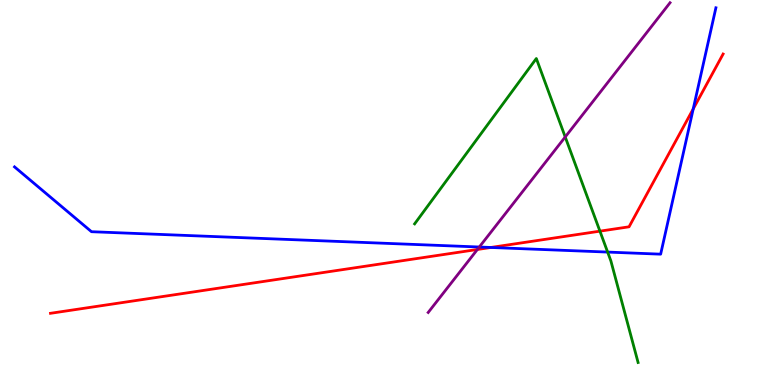[{'lines': ['blue', 'red'], 'intersections': [{'x': 6.33, 'y': 3.57}, {'x': 8.94, 'y': 7.17}]}, {'lines': ['green', 'red'], 'intersections': [{'x': 7.74, 'y': 4.0}]}, {'lines': ['purple', 'red'], 'intersections': [{'x': 6.16, 'y': 3.52}]}, {'lines': ['blue', 'green'], 'intersections': [{'x': 7.84, 'y': 3.45}]}, {'lines': ['blue', 'purple'], 'intersections': [{'x': 6.18, 'y': 3.58}]}, {'lines': ['green', 'purple'], 'intersections': [{'x': 7.29, 'y': 6.44}]}]